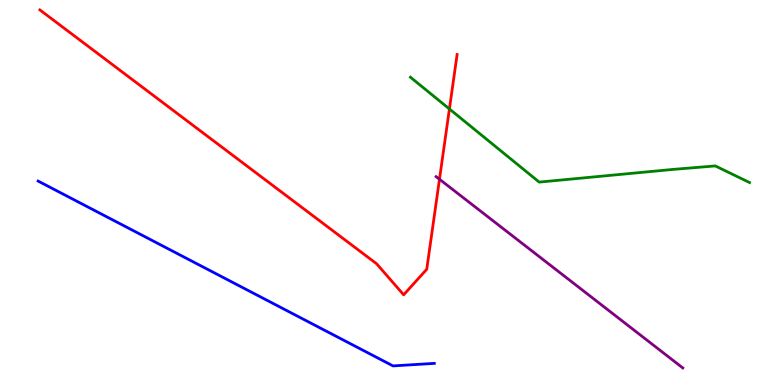[{'lines': ['blue', 'red'], 'intersections': []}, {'lines': ['green', 'red'], 'intersections': [{'x': 5.8, 'y': 7.17}]}, {'lines': ['purple', 'red'], 'intersections': [{'x': 5.67, 'y': 5.34}]}, {'lines': ['blue', 'green'], 'intersections': []}, {'lines': ['blue', 'purple'], 'intersections': []}, {'lines': ['green', 'purple'], 'intersections': []}]